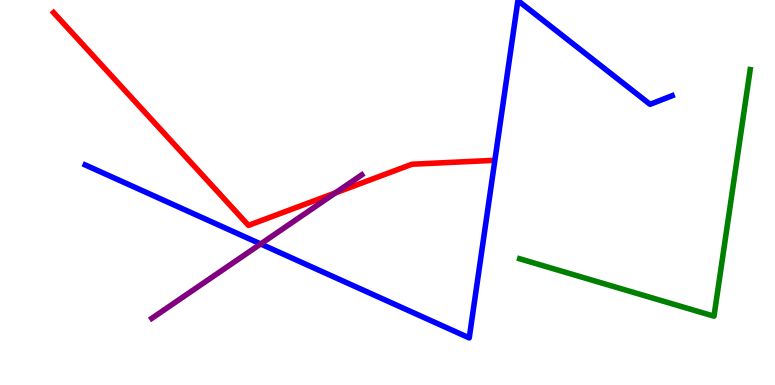[{'lines': ['blue', 'red'], 'intersections': []}, {'lines': ['green', 'red'], 'intersections': []}, {'lines': ['purple', 'red'], 'intersections': [{'x': 4.33, 'y': 4.99}]}, {'lines': ['blue', 'green'], 'intersections': []}, {'lines': ['blue', 'purple'], 'intersections': [{'x': 3.36, 'y': 3.66}]}, {'lines': ['green', 'purple'], 'intersections': []}]